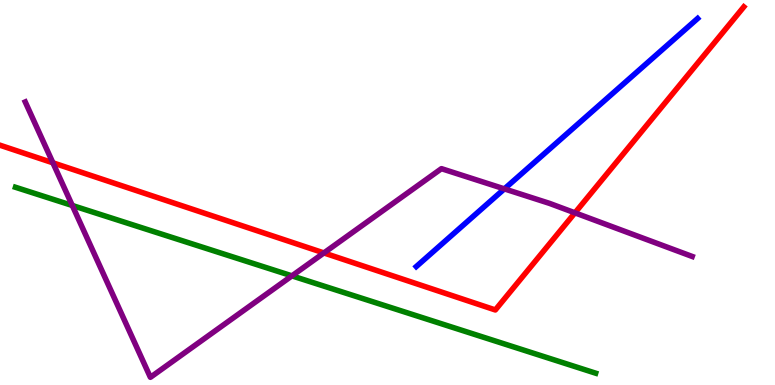[{'lines': ['blue', 'red'], 'intersections': []}, {'lines': ['green', 'red'], 'intersections': []}, {'lines': ['purple', 'red'], 'intersections': [{'x': 0.683, 'y': 5.77}, {'x': 4.18, 'y': 3.43}, {'x': 7.42, 'y': 4.47}]}, {'lines': ['blue', 'green'], 'intersections': []}, {'lines': ['blue', 'purple'], 'intersections': [{'x': 6.51, 'y': 5.09}]}, {'lines': ['green', 'purple'], 'intersections': [{'x': 0.933, 'y': 4.66}, {'x': 3.77, 'y': 2.83}]}]